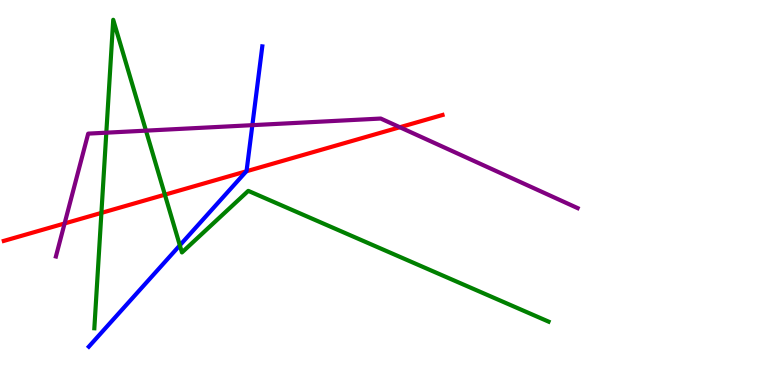[{'lines': ['blue', 'red'], 'intersections': [{'x': 3.18, 'y': 5.55}]}, {'lines': ['green', 'red'], 'intersections': [{'x': 1.31, 'y': 4.47}, {'x': 2.13, 'y': 4.94}]}, {'lines': ['purple', 'red'], 'intersections': [{'x': 0.833, 'y': 4.2}, {'x': 5.16, 'y': 6.7}]}, {'lines': ['blue', 'green'], 'intersections': [{'x': 2.32, 'y': 3.63}]}, {'lines': ['blue', 'purple'], 'intersections': [{'x': 3.26, 'y': 6.75}]}, {'lines': ['green', 'purple'], 'intersections': [{'x': 1.37, 'y': 6.55}, {'x': 1.88, 'y': 6.61}]}]